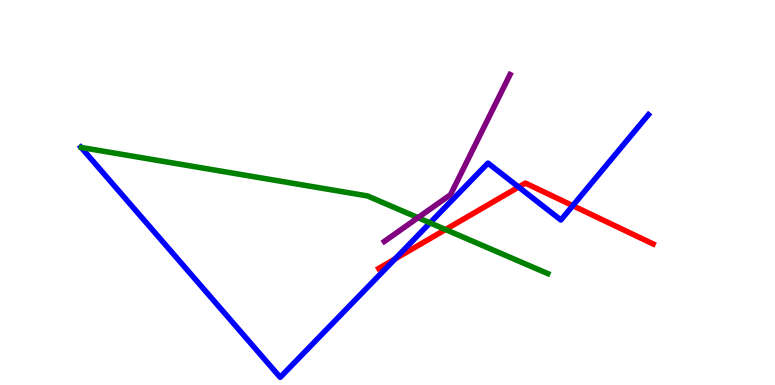[{'lines': ['blue', 'red'], 'intersections': [{'x': 5.1, 'y': 3.27}, {'x': 6.69, 'y': 5.14}, {'x': 7.39, 'y': 4.66}]}, {'lines': ['green', 'red'], 'intersections': [{'x': 5.75, 'y': 4.04}]}, {'lines': ['purple', 'red'], 'intersections': []}, {'lines': ['blue', 'green'], 'intersections': [{'x': 5.55, 'y': 4.21}]}, {'lines': ['blue', 'purple'], 'intersections': []}, {'lines': ['green', 'purple'], 'intersections': [{'x': 5.39, 'y': 4.35}]}]